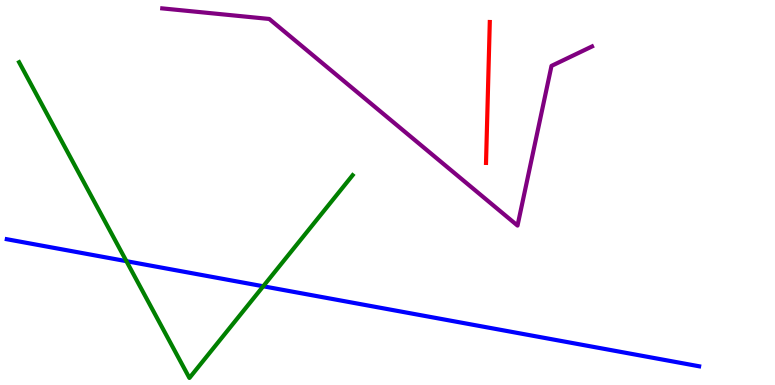[{'lines': ['blue', 'red'], 'intersections': []}, {'lines': ['green', 'red'], 'intersections': []}, {'lines': ['purple', 'red'], 'intersections': []}, {'lines': ['blue', 'green'], 'intersections': [{'x': 1.63, 'y': 3.22}, {'x': 3.4, 'y': 2.56}]}, {'lines': ['blue', 'purple'], 'intersections': []}, {'lines': ['green', 'purple'], 'intersections': []}]